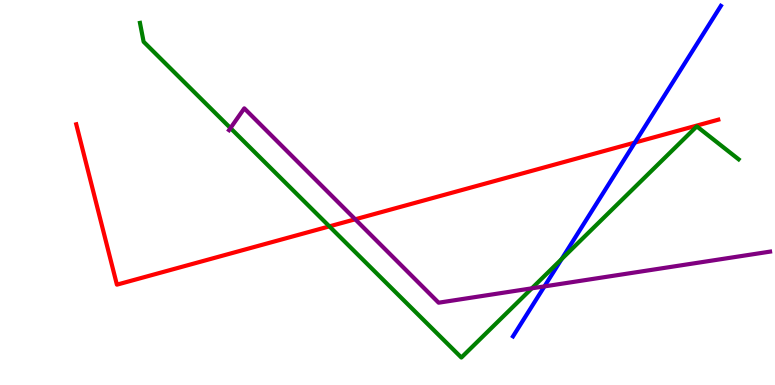[{'lines': ['blue', 'red'], 'intersections': [{'x': 8.19, 'y': 6.3}]}, {'lines': ['green', 'red'], 'intersections': [{'x': 4.25, 'y': 4.12}]}, {'lines': ['purple', 'red'], 'intersections': [{'x': 4.58, 'y': 4.3}]}, {'lines': ['blue', 'green'], 'intersections': [{'x': 7.25, 'y': 3.27}]}, {'lines': ['blue', 'purple'], 'intersections': [{'x': 7.02, 'y': 2.56}]}, {'lines': ['green', 'purple'], 'intersections': [{'x': 2.97, 'y': 6.67}, {'x': 6.86, 'y': 2.51}]}]